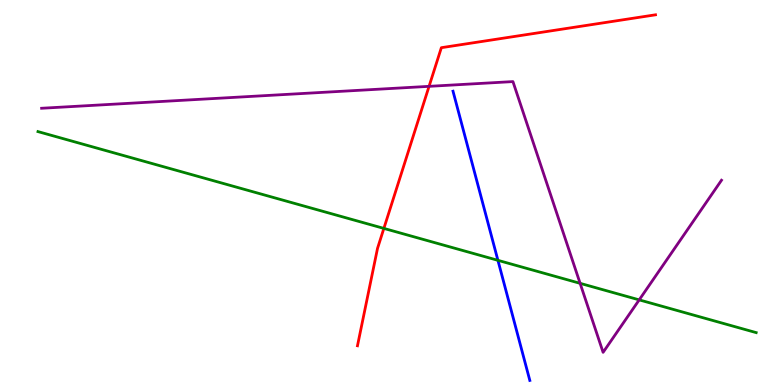[{'lines': ['blue', 'red'], 'intersections': []}, {'lines': ['green', 'red'], 'intersections': [{'x': 4.95, 'y': 4.07}]}, {'lines': ['purple', 'red'], 'intersections': [{'x': 5.54, 'y': 7.76}]}, {'lines': ['blue', 'green'], 'intersections': [{'x': 6.42, 'y': 3.24}]}, {'lines': ['blue', 'purple'], 'intersections': []}, {'lines': ['green', 'purple'], 'intersections': [{'x': 7.49, 'y': 2.64}, {'x': 8.25, 'y': 2.21}]}]